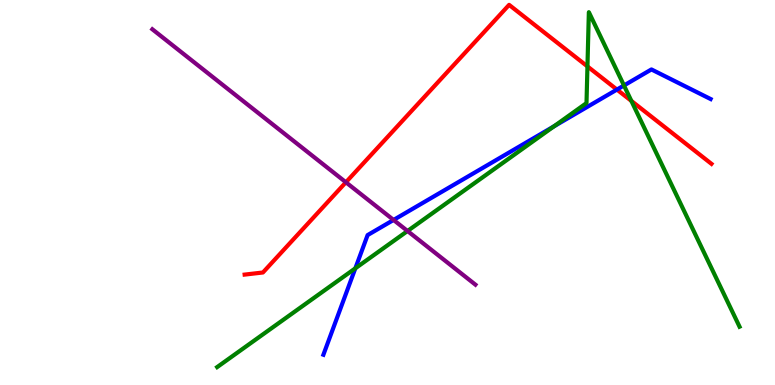[{'lines': ['blue', 'red'], 'intersections': [{'x': 7.96, 'y': 7.67}]}, {'lines': ['green', 'red'], 'intersections': [{'x': 7.58, 'y': 8.28}, {'x': 8.15, 'y': 7.38}]}, {'lines': ['purple', 'red'], 'intersections': [{'x': 4.46, 'y': 5.27}]}, {'lines': ['blue', 'green'], 'intersections': [{'x': 4.58, 'y': 3.03}, {'x': 7.15, 'y': 6.72}, {'x': 8.05, 'y': 7.78}]}, {'lines': ['blue', 'purple'], 'intersections': [{'x': 5.08, 'y': 4.29}]}, {'lines': ['green', 'purple'], 'intersections': [{'x': 5.26, 'y': 4.0}]}]